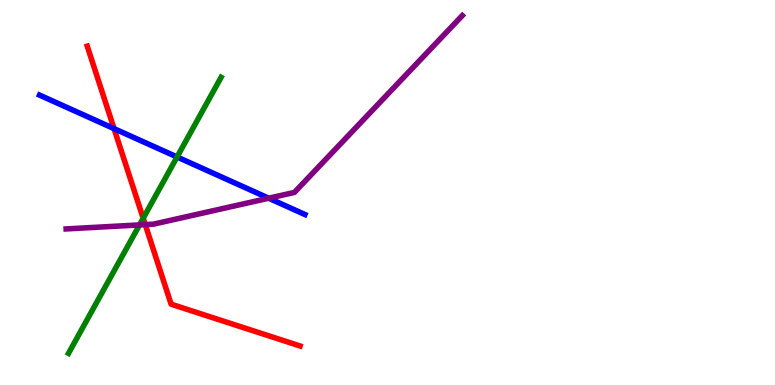[{'lines': ['blue', 'red'], 'intersections': [{'x': 1.47, 'y': 6.66}]}, {'lines': ['green', 'red'], 'intersections': [{'x': 1.85, 'y': 4.33}]}, {'lines': ['purple', 'red'], 'intersections': [{'x': 1.87, 'y': 4.17}]}, {'lines': ['blue', 'green'], 'intersections': [{'x': 2.28, 'y': 5.92}]}, {'lines': ['blue', 'purple'], 'intersections': [{'x': 3.47, 'y': 4.85}]}, {'lines': ['green', 'purple'], 'intersections': [{'x': 1.8, 'y': 4.16}]}]